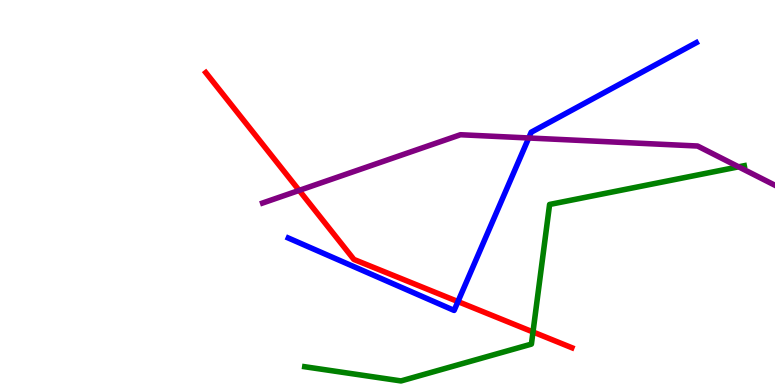[{'lines': ['blue', 'red'], 'intersections': [{'x': 5.91, 'y': 2.17}]}, {'lines': ['green', 'red'], 'intersections': [{'x': 6.88, 'y': 1.38}]}, {'lines': ['purple', 'red'], 'intersections': [{'x': 3.86, 'y': 5.05}]}, {'lines': ['blue', 'green'], 'intersections': []}, {'lines': ['blue', 'purple'], 'intersections': [{'x': 6.82, 'y': 6.42}]}, {'lines': ['green', 'purple'], 'intersections': [{'x': 9.53, 'y': 5.67}]}]